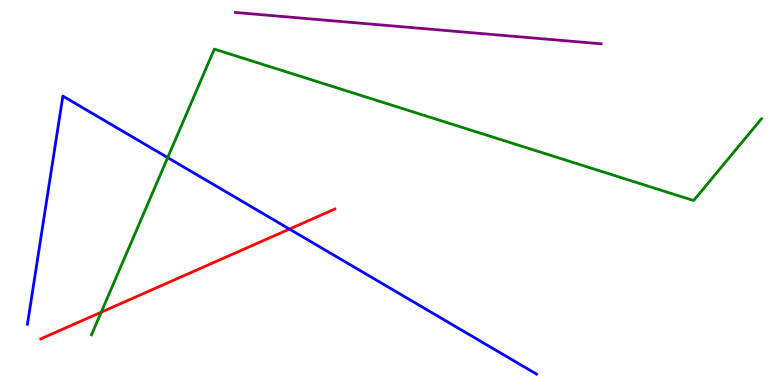[{'lines': ['blue', 'red'], 'intersections': [{'x': 3.73, 'y': 4.05}]}, {'lines': ['green', 'red'], 'intersections': [{'x': 1.31, 'y': 1.89}]}, {'lines': ['purple', 'red'], 'intersections': []}, {'lines': ['blue', 'green'], 'intersections': [{'x': 2.16, 'y': 5.91}]}, {'lines': ['blue', 'purple'], 'intersections': []}, {'lines': ['green', 'purple'], 'intersections': []}]